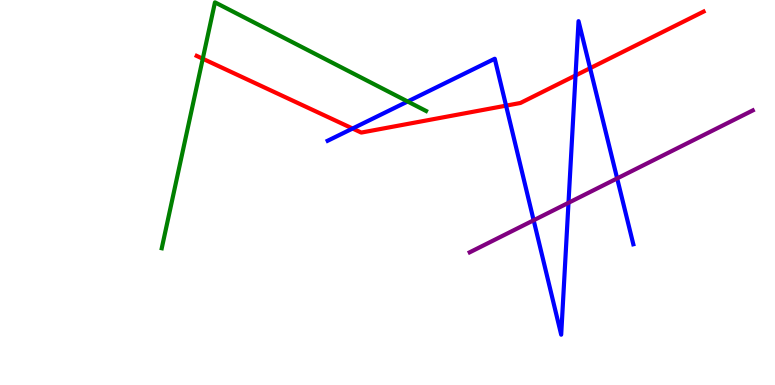[{'lines': ['blue', 'red'], 'intersections': [{'x': 4.55, 'y': 6.66}, {'x': 6.53, 'y': 7.26}, {'x': 7.43, 'y': 8.04}, {'x': 7.61, 'y': 8.23}]}, {'lines': ['green', 'red'], 'intersections': [{'x': 2.62, 'y': 8.47}]}, {'lines': ['purple', 'red'], 'intersections': []}, {'lines': ['blue', 'green'], 'intersections': [{'x': 5.26, 'y': 7.36}]}, {'lines': ['blue', 'purple'], 'intersections': [{'x': 6.89, 'y': 4.28}, {'x': 7.34, 'y': 4.73}, {'x': 7.96, 'y': 5.37}]}, {'lines': ['green', 'purple'], 'intersections': []}]